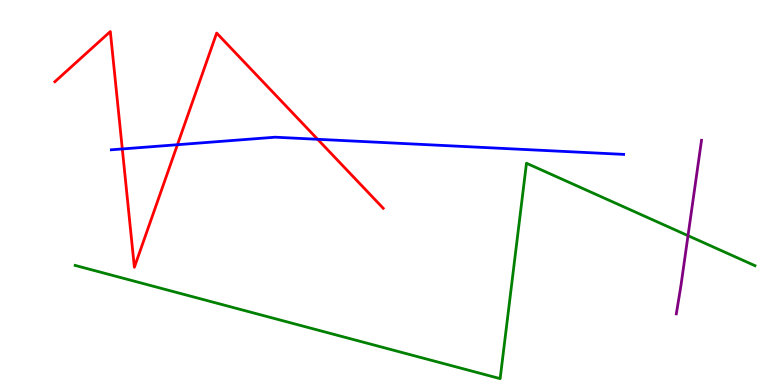[{'lines': ['blue', 'red'], 'intersections': [{'x': 1.58, 'y': 6.13}, {'x': 2.29, 'y': 6.24}, {'x': 4.1, 'y': 6.38}]}, {'lines': ['green', 'red'], 'intersections': []}, {'lines': ['purple', 'red'], 'intersections': []}, {'lines': ['blue', 'green'], 'intersections': []}, {'lines': ['blue', 'purple'], 'intersections': []}, {'lines': ['green', 'purple'], 'intersections': [{'x': 8.88, 'y': 3.88}]}]